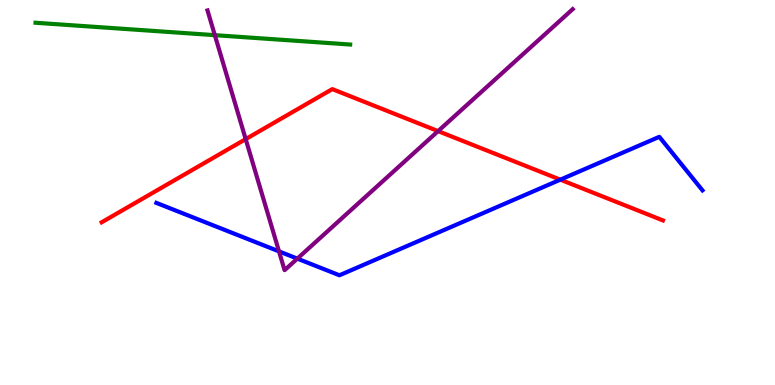[{'lines': ['blue', 'red'], 'intersections': [{'x': 7.23, 'y': 5.33}]}, {'lines': ['green', 'red'], 'intersections': []}, {'lines': ['purple', 'red'], 'intersections': [{'x': 3.17, 'y': 6.39}, {'x': 5.65, 'y': 6.59}]}, {'lines': ['blue', 'green'], 'intersections': []}, {'lines': ['blue', 'purple'], 'intersections': [{'x': 3.6, 'y': 3.47}, {'x': 3.84, 'y': 3.28}]}, {'lines': ['green', 'purple'], 'intersections': [{'x': 2.77, 'y': 9.09}]}]